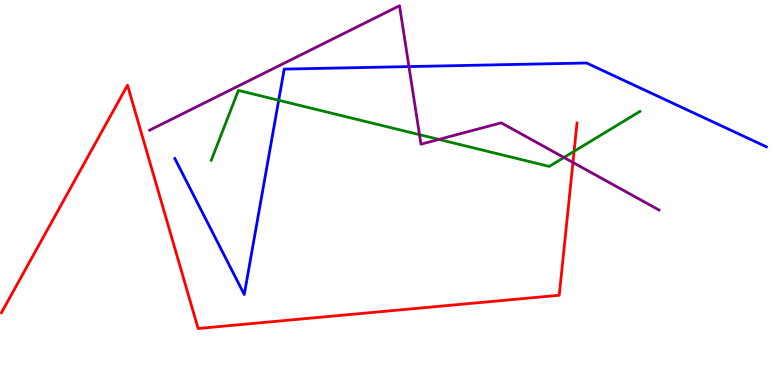[{'lines': ['blue', 'red'], 'intersections': []}, {'lines': ['green', 'red'], 'intersections': [{'x': 7.41, 'y': 6.07}]}, {'lines': ['purple', 'red'], 'intersections': [{'x': 7.39, 'y': 5.78}]}, {'lines': ['blue', 'green'], 'intersections': [{'x': 3.6, 'y': 7.4}]}, {'lines': ['blue', 'purple'], 'intersections': [{'x': 5.28, 'y': 8.27}]}, {'lines': ['green', 'purple'], 'intersections': [{'x': 5.41, 'y': 6.5}, {'x': 5.66, 'y': 6.38}, {'x': 7.28, 'y': 5.91}]}]